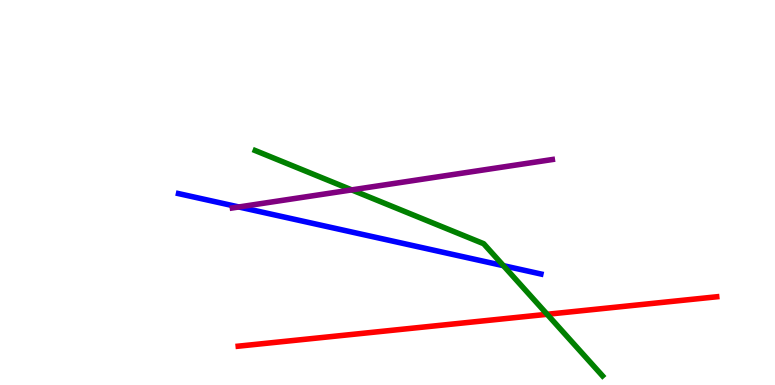[{'lines': ['blue', 'red'], 'intersections': []}, {'lines': ['green', 'red'], 'intersections': [{'x': 7.06, 'y': 1.84}]}, {'lines': ['purple', 'red'], 'intersections': []}, {'lines': ['blue', 'green'], 'intersections': [{'x': 6.5, 'y': 3.1}]}, {'lines': ['blue', 'purple'], 'intersections': [{'x': 3.08, 'y': 4.62}]}, {'lines': ['green', 'purple'], 'intersections': [{'x': 4.54, 'y': 5.07}]}]